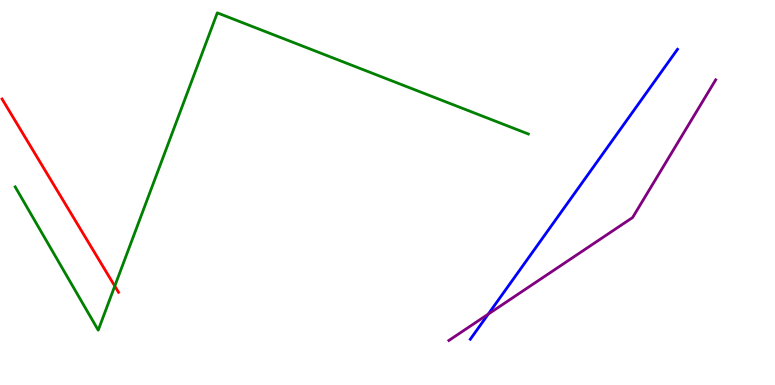[{'lines': ['blue', 'red'], 'intersections': []}, {'lines': ['green', 'red'], 'intersections': [{'x': 1.48, 'y': 2.57}]}, {'lines': ['purple', 'red'], 'intersections': []}, {'lines': ['blue', 'green'], 'intersections': []}, {'lines': ['blue', 'purple'], 'intersections': [{'x': 6.3, 'y': 1.84}]}, {'lines': ['green', 'purple'], 'intersections': []}]